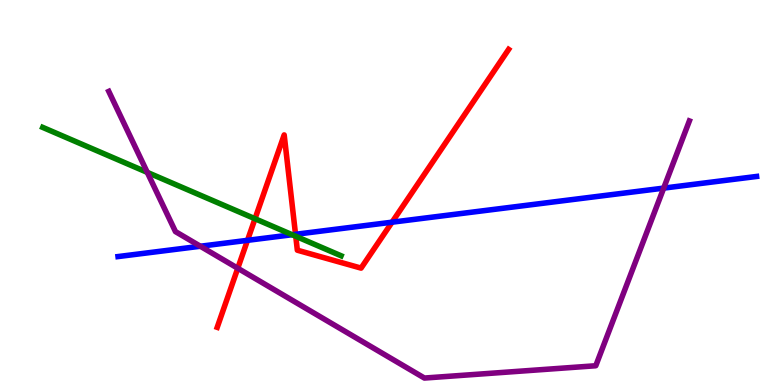[{'lines': ['blue', 'red'], 'intersections': [{'x': 3.19, 'y': 3.76}, {'x': 3.81, 'y': 3.91}, {'x': 5.06, 'y': 4.23}]}, {'lines': ['green', 'red'], 'intersections': [{'x': 3.29, 'y': 4.32}, {'x': 3.82, 'y': 3.86}]}, {'lines': ['purple', 'red'], 'intersections': [{'x': 3.07, 'y': 3.03}]}, {'lines': ['blue', 'green'], 'intersections': [{'x': 3.77, 'y': 3.9}]}, {'lines': ['blue', 'purple'], 'intersections': [{'x': 2.59, 'y': 3.6}, {'x': 8.56, 'y': 5.11}]}, {'lines': ['green', 'purple'], 'intersections': [{'x': 1.9, 'y': 5.52}]}]